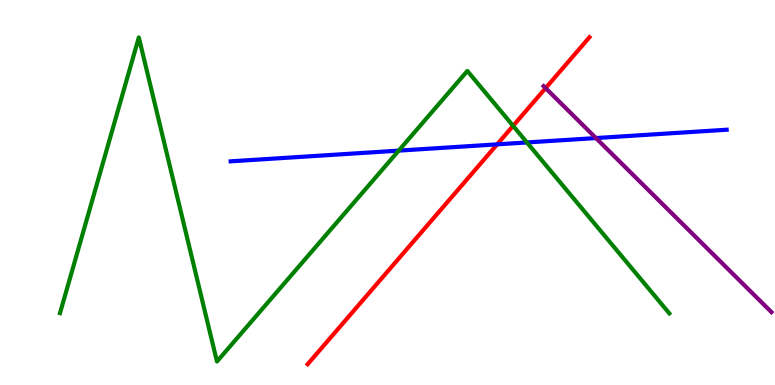[{'lines': ['blue', 'red'], 'intersections': [{'x': 6.41, 'y': 6.25}]}, {'lines': ['green', 'red'], 'intersections': [{'x': 6.62, 'y': 6.73}]}, {'lines': ['purple', 'red'], 'intersections': [{'x': 7.04, 'y': 7.71}]}, {'lines': ['blue', 'green'], 'intersections': [{'x': 5.14, 'y': 6.09}, {'x': 6.8, 'y': 6.3}]}, {'lines': ['blue', 'purple'], 'intersections': [{'x': 7.69, 'y': 6.41}]}, {'lines': ['green', 'purple'], 'intersections': []}]